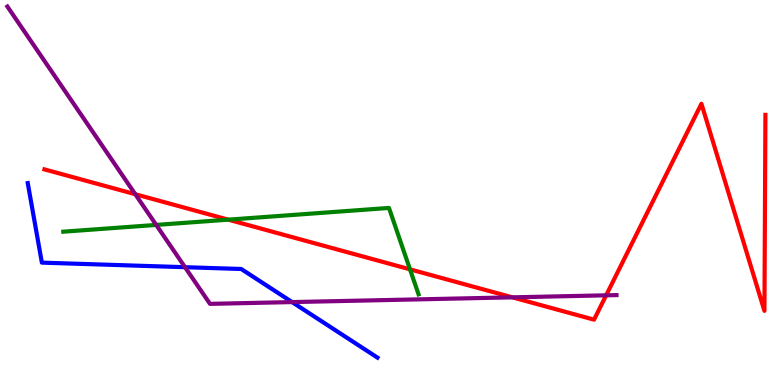[{'lines': ['blue', 'red'], 'intersections': []}, {'lines': ['green', 'red'], 'intersections': [{'x': 2.95, 'y': 4.29}, {'x': 5.29, 'y': 3.0}]}, {'lines': ['purple', 'red'], 'intersections': [{'x': 1.75, 'y': 4.96}, {'x': 6.61, 'y': 2.28}, {'x': 7.82, 'y': 2.33}]}, {'lines': ['blue', 'green'], 'intersections': []}, {'lines': ['blue', 'purple'], 'intersections': [{'x': 2.39, 'y': 3.06}, {'x': 3.77, 'y': 2.15}]}, {'lines': ['green', 'purple'], 'intersections': [{'x': 2.02, 'y': 4.16}]}]